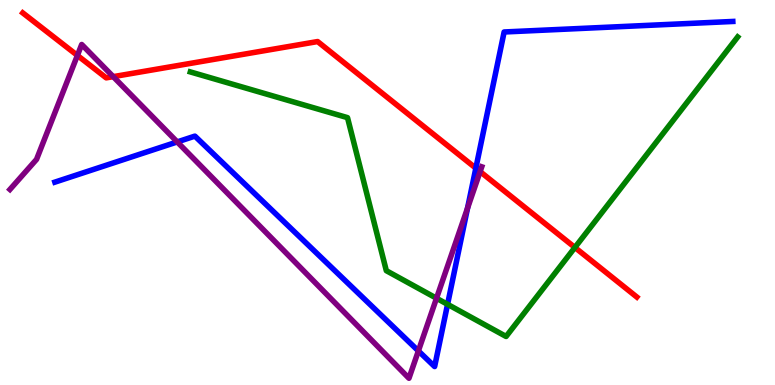[{'lines': ['blue', 'red'], 'intersections': [{'x': 6.14, 'y': 5.63}]}, {'lines': ['green', 'red'], 'intersections': [{'x': 7.42, 'y': 3.57}]}, {'lines': ['purple', 'red'], 'intersections': [{'x': 0.999, 'y': 8.56}, {'x': 1.46, 'y': 8.01}, {'x': 6.19, 'y': 5.54}]}, {'lines': ['blue', 'green'], 'intersections': [{'x': 5.78, 'y': 2.1}]}, {'lines': ['blue', 'purple'], 'intersections': [{'x': 2.29, 'y': 6.31}, {'x': 5.4, 'y': 0.885}, {'x': 6.03, 'y': 4.6}]}, {'lines': ['green', 'purple'], 'intersections': [{'x': 5.63, 'y': 2.25}]}]